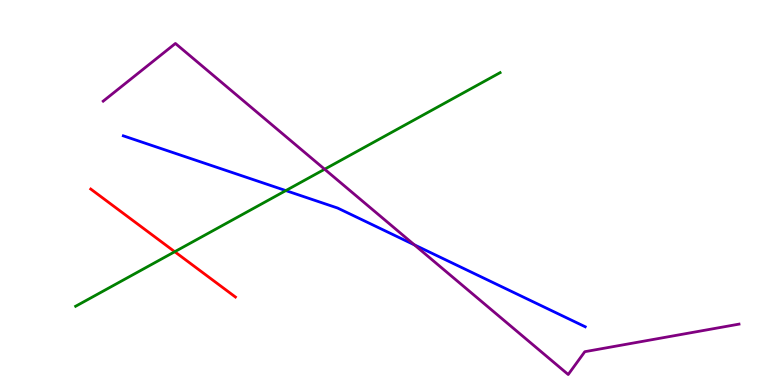[{'lines': ['blue', 'red'], 'intersections': []}, {'lines': ['green', 'red'], 'intersections': [{'x': 2.25, 'y': 3.46}]}, {'lines': ['purple', 'red'], 'intersections': []}, {'lines': ['blue', 'green'], 'intersections': [{'x': 3.69, 'y': 5.05}]}, {'lines': ['blue', 'purple'], 'intersections': [{'x': 5.35, 'y': 3.64}]}, {'lines': ['green', 'purple'], 'intersections': [{'x': 4.19, 'y': 5.6}]}]